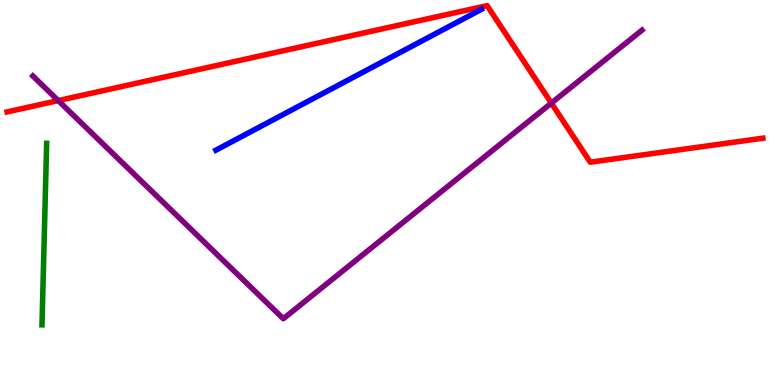[{'lines': ['blue', 'red'], 'intersections': []}, {'lines': ['green', 'red'], 'intersections': []}, {'lines': ['purple', 'red'], 'intersections': [{'x': 0.751, 'y': 7.39}, {'x': 7.11, 'y': 7.32}]}, {'lines': ['blue', 'green'], 'intersections': []}, {'lines': ['blue', 'purple'], 'intersections': []}, {'lines': ['green', 'purple'], 'intersections': []}]